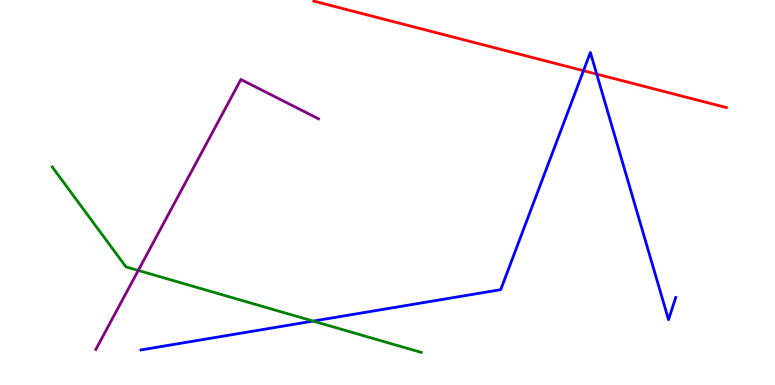[{'lines': ['blue', 'red'], 'intersections': [{'x': 7.53, 'y': 8.16}, {'x': 7.7, 'y': 8.08}]}, {'lines': ['green', 'red'], 'intersections': []}, {'lines': ['purple', 'red'], 'intersections': []}, {'lines': ['blue', 'green'], 'intersections': [{'x': 4.04, 'y': 1.66}]}, {'lines': ['blue', 'purple'], 'intersections': []}, {'lines': ['green', 'purple'], 'intersections': [{'x': 1.78, 'y': 2.98}]}]